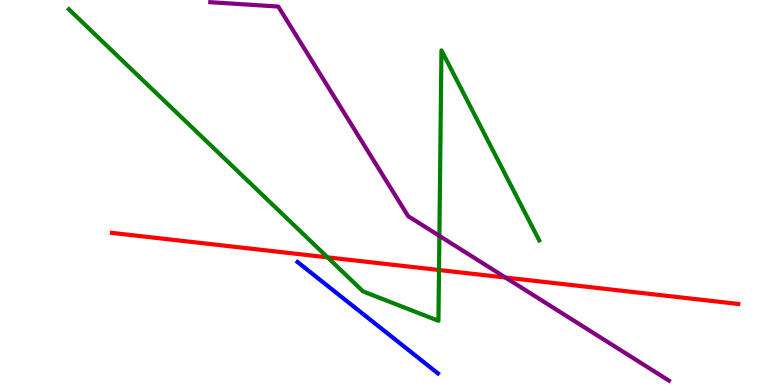[{'lines': ['blue', 'red'], 'intersections': []}, {'lines': ['green', 'red'], 'intersections': [{'x': 4.23, 'y': 3.32}, {'x': 5.66, 'y': 2.99}]}, {'lines': ['purple', 'red'], 'intersections': [{'x': 6.52, 'y': 2.79}]}, {'lines': ['blue', 'green'], 'intersections': []}, {'lines': ['blue', 'purple'], 'intersections': []}, {'lines': ['green', 'purple'], 'intersections': [{'x': 5.67, 'y': 3.87}]}]